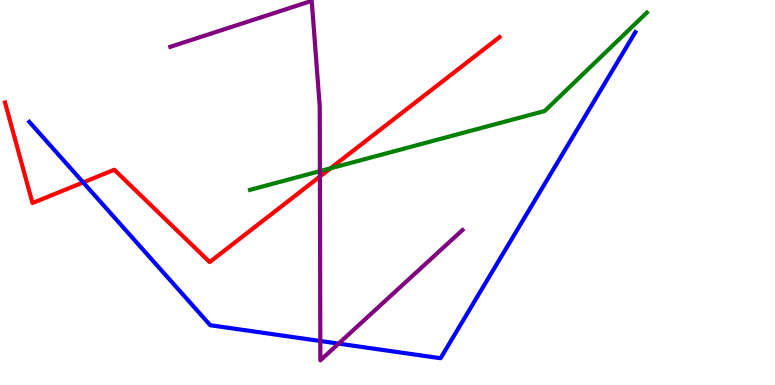[{'lines': ['blue', 'red'], 'intersections': [{'x': 1.07, 'y': 5.26}]}, {'lines': ['green', 'red'], 'intersections': [{'x': 4.26, 'y': 5.63}]}, {'lines': ['purple', 'red'], 'intersections': [{'x': 4.13, 'y': 5.41}]}, {'lines': ['blue', 'green'], 'intersections': []}, {'lines': ['blue', 'purple'], 'intersections': [{'x': 4.13, 'y': 1.14}, {'x': 4.37, 'y': 1.07}]}, {'lines': ['green', 'purple'], 'intersections': [{'x': 4.13, 'y': 5.55}]}]